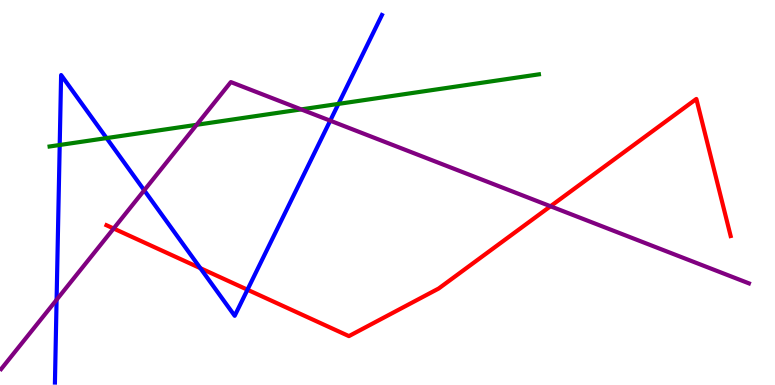[{'lines': ['blue', 'red'], 'intersections': [{'x': 2.59, 'y': 3.03}, {'x': 3.19, 'y': 2.48}]}, {'lines': ['green', 'red'], 'intersections': []}, {'lines': ['purple', 'red'], 'intersections': [{'x': 1.47, 'y': 4.06}, {'x': 7.1, 'y': 4.64}]}, {'lines': ['blue', 'green'], 'intersections': [{'x': 0.77, 'y': 6.23}, {'x': 1.38, 'y': 6.41}, {'x': 4.37, 'y': 7.3}]}, {'lines': ['blue', 'purple'], 'intersections': [{'x': 0.73, 'y': 2.21}, {'x': 1.86, 'y': 5.06}, {'x': 4.26, 'y': 6.87}]}, {'lines': ['green', 'purple'], 'intersections': [{'x': 2.54, 'y': 6.76}, {'x': 3.89, 'y': 7.16}]}]